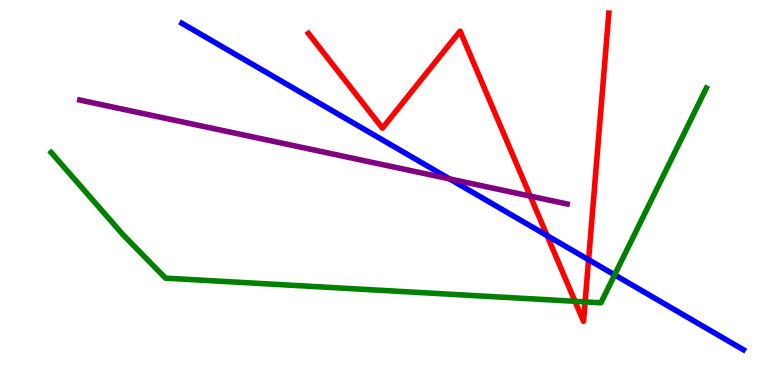[{'lines': ['blue', 'red'], 'intersections': [{'x': 7.06, 'y': 3.88}, {'x': 7.59, 'y': 3.25}]}, {'lines': ['green', 'red'], 'intersections': [{'x': 7.42, 'y': 2.17}, {'x': 7.55, 'y': 2.16}]}, {'lines': ['purple', 'red'], 'intersections': [{'x': 6.84, 'y': 4.91}]}, {'lines': ['blue', 'green'], 'intersections': [{'x': 7.93, 'y': 2.86}]}, {'lines': ['blue', 'purple'], 'intersections': [{'x': 5.8, 'y': 5.35}]}, {'lines': ['green', 'purple'], 'intersections': []}]